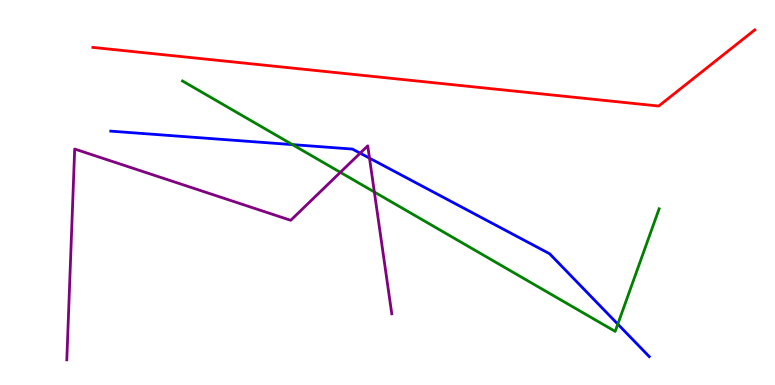[{'lines': ['blue', 'red'], 'intersections': []}, {'lines': ['green', 'red'], 'intersections': []}, {'lines': ['purple', 'red'], 'intersections': []}, {'lines': ['blue', 'green'], 'intersections': [{'x': 3.77, 'y': 6.24}, {'x': 7.97, 'y': 1.58}]}, {'lines': ['blue', 'purple'], 'intersections': [{'x': 4.65, 'y': 6.02}, {'x': 4.77, 'y': 5.89}]}, {'lines': ['green', 'purple'], 'intersections': [{'x': 4.39, 'y': 5.52}, {'x': 4.83, 'y': 5.01}]}]